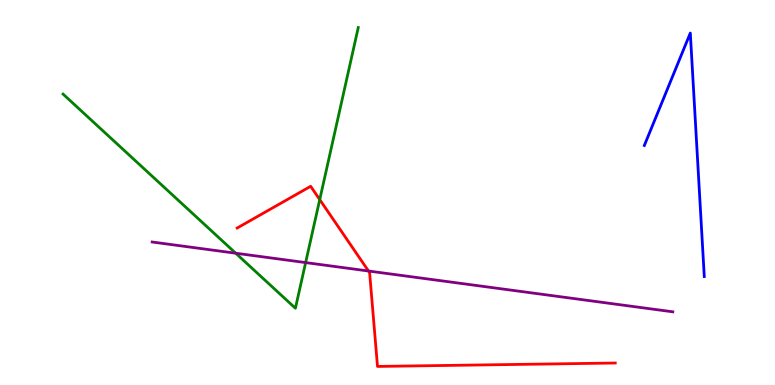[{'lines': ['blue', 'red'], 'intersections': []}, {'lines': ['green', 'red'], 'intersections': [{'x': 4.13, 'y': 4.82}]}, {'lines': ['purple', 'red'], 'intersections': [{'x': 4.75, 'y': 2.96}]}, {'lines': ['blue', 'green'], 'intersections': []}, {'lines': ['blue', 'purple'], 'intersections': []}, {'lines': ['green', 'purple'], 'intersections': [{'x': 3.04, 'y': 3.42}, {'x': 3.94, 'y': 3.18}]}]